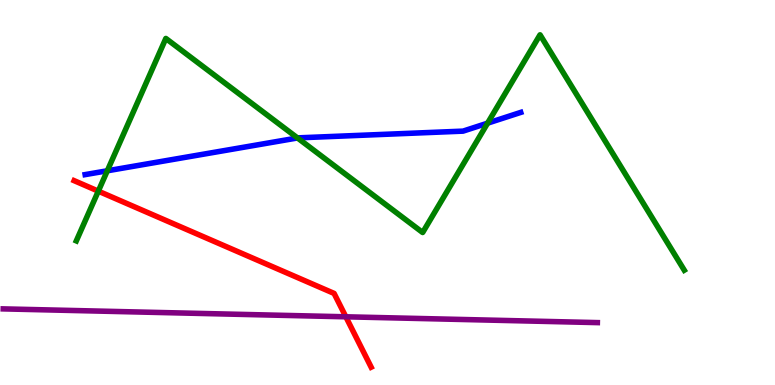[{'lines': ['blue', 'red'], 'intersections': []}, {'lines': ['green', 'red'], 'intersections': [{'x': 1.27, 'y': 5.04}]}, {'lines': ['purple', 'red'], 'intersections': [{'x': 4.46, 'y': 1.77}]}, {'lines': ['blue', 'green'], 'intersections': [{'x': 1.38, 'y': 5.56}, {'x': 3.84, 'y': 6.42}, {'x': 6.29, 'y': 6.8}]}, {'lines': ['blue', 'purple'], 'intersections': []}, {'lines': ['green', 'purple'], 'intersections': []}]